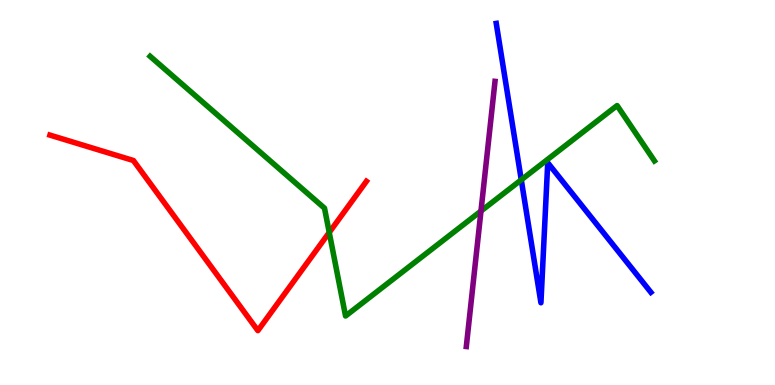[{'lines': ['blue', 'red'], 'intersections': []}, {'lines': ['green', 'red'], 'intersections': [{'x': 4.25, 'y': 3.96}]}, {'lines': ['purple', 'red'], 'intersections': []}, {'lines': ['blue', 'green'], 'intersections': [{'x': 6.73, 'y': 5.33}]}, {'lines': ['blue', 'purple'], 'intersections': []}, {'lines': ['green', 'purple'], 'intersections': [{'x': 6.21, 'y': 4.52}]}]